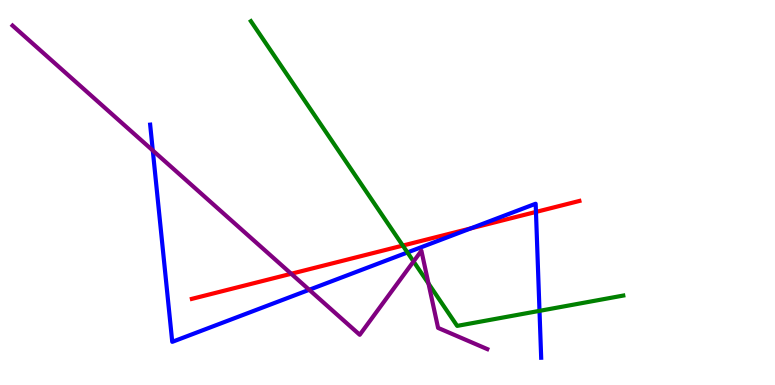[{'lines': ['blue', 'red'], 'intersections': [{'x': 6.07, 'y': 4.07}, {'x': 6.92, 'y': 4.5}]}, {'lines': ['green', 'red'], 'intersections': [{'x': 5.2, 'y': 3.62}]}, {'lines': ['purple', 'red'], 'intersections': [{'x': 3.76, 'y': 2.89}]}, {'lines': ['blue', 'green'], 'intersections': [{'x': 5.26, 'y': 3.44}, {'x': 6.96, 'y': 1.93}]}, {'lines': ['blue', 'purple'], 'intersections': [{'x': 1.97, 'y': 6.09}, {'x': 3.99, 'y': 2.47}]}, {'lines': ['green', 'purple'], 'intersections': [{'x': 5.34, 'y': 3.21}, {'x': 5.53, 'y': 2.64}]}]